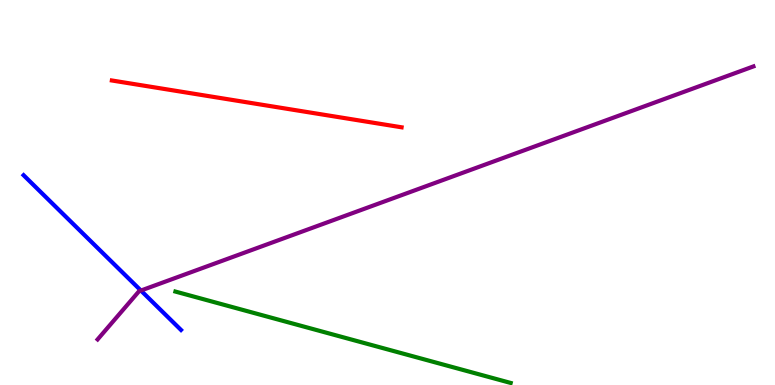[{'lines': ['blue', 'red'], 'intersections': []}, {'lines': ['green', 'red'], 'intersections': []}, {'lines': ['purple', 'red'], 'intersections': []}, {'lines': ['blue', 'green'], 'intersections': []}, {'lines': ['blue', 'purple'], 'intersections': [{'x': 1.82, 'y': 2.45}]}, {'lines': ['green', 'purple'], 'intersections': []}]